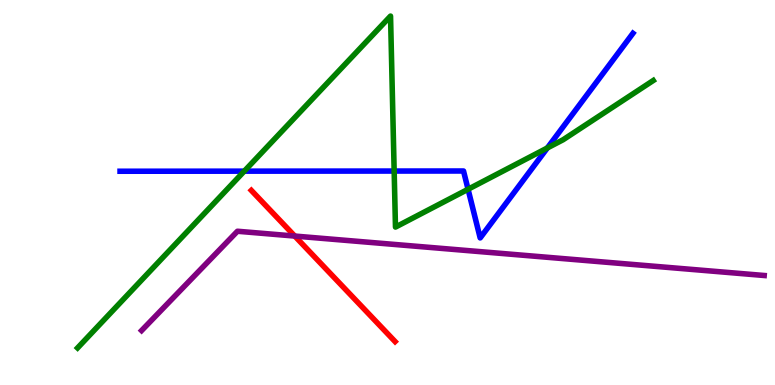[{'lines': ['blue', 'red'], 'intersections': []}, {'lines': ['green', 'red'], 'intersections': []}, {'lines': ['purple', 'red'], 'intersections': [{'x': 3.8, 'y': 3.87}]}, {'lines': ['blue', 'green'], 'intersections': [{'x': 3.15, 'y': 5.55}, {'x': 5.09, 'y': 5.56}, {'x': 6.04, 'y': 5.08}, {'x': 7.06, 'y': 6.16}]}, {'lines': ['blue', 'purple'], 'intersections': []}, {'lines': ['green', 'purple'], 'intersections': []}]